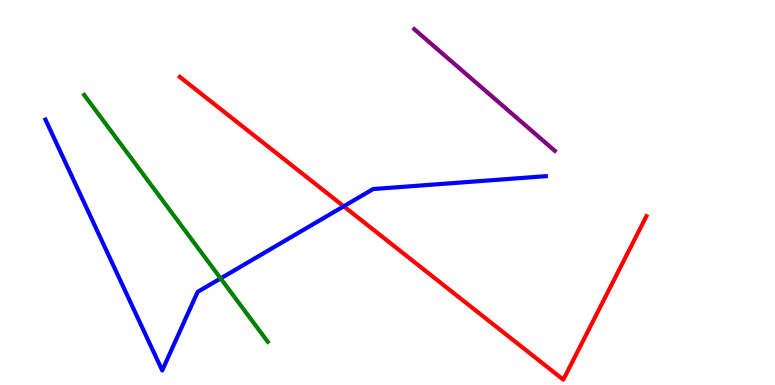[{'lines': ['blue', 'red'], 'intersections': [{'x': 4.44, 'y': 4.64}]}, {'lines': ['green', 'red'], 'intersections': []}, {'lines': ['purple', 'red'], 'intersections': []}, {'lines': ['blue', 'green'], 'intersections': [{'x': 2.85, 'y': 2.77}]}, {'lines': ['blue', 'purple'], 'intersections': []}, {'lines': ['green', 'purple'], 'intersections': []}]